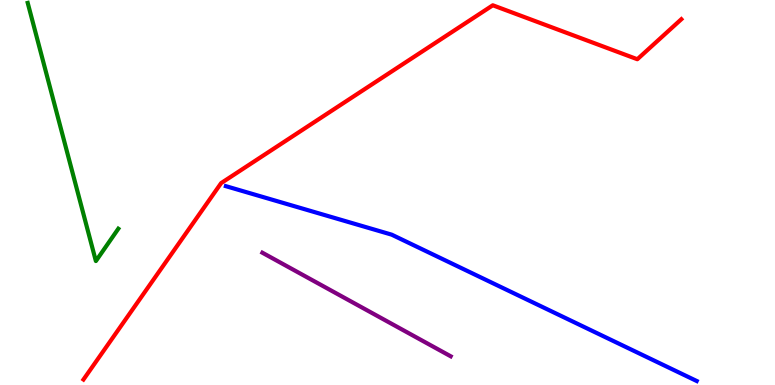[{'lines': ['blue', 'red'], 'intersections': []}, {'lines': ['green', 'red'], 'intersections': []}, {'lines': ['purple', 'red'], 'intersections': []}, {'lines': ['blue', 'green'], 'intersections': []}, {'lines': ['blue', 'purple'], 'intersections': []}, {'lines': ['green', 'purple'], 'intersections': []}]